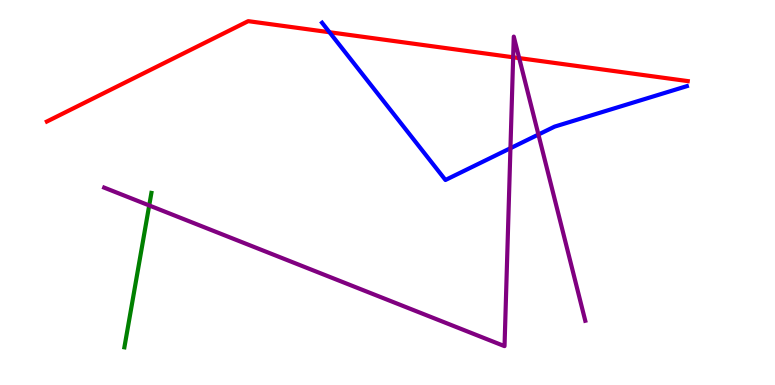[{'lines': ['blue', 'red'], 'intersections': [{'x': 4.25, 'y': 9.16}]}, {'lines': ['green', 'red'], 'intersections': []}, {'lines': ['purple', 'red'], 'intersections': [{'x': 6.62, 'y': 8.51}, {'x': 6.7, 'y': 8.49}]}, {'lines': ['blue', 'green'], 'intersections': []}, {'lines': ['blue', 'purple'], 'intersections': [{'x': 6.59, 'y': 6.15}, {'x': 6.95, 'y': 6.51}]}, {'lines': ['green', 'purple'], 'intersections': [{'x': 1.93, 'y': 4.66}]}]